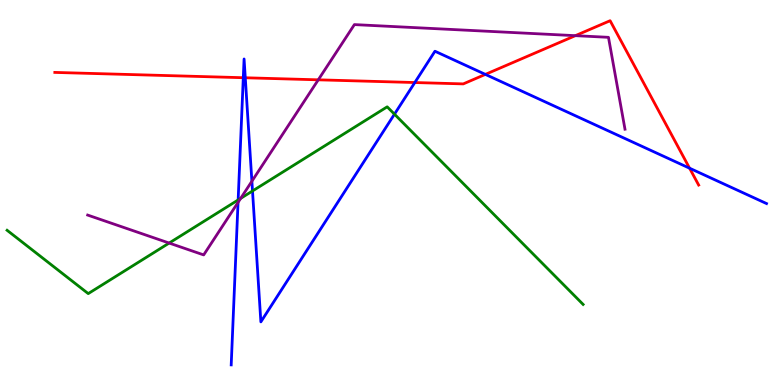[{'lines': ['blue', 'red'], 'intersections': [{'x': 3.14, 'y': 7.98}, {'x': 3.16, 'y': 7.98}, {'x': 5.35, 'y': 7.86}, {'x': 6.26, 'y': 8.07}, {'x': 8.9, 'y': 5.63}]}, {'lines': ['green', 'red'], 'intersections': []}, {'lines': ['purple', 'red'], 'intersections': [{'x': 4.11, 'y': 7.93}, {'x': 7.42, 'y': 9.07}]}, {'lines': ['blue', 'green'], 'intersections': [{'x': 3.07, 'y': 4.81}, {'x': 3.26, 'y': 5.04}, {'x': 5.09, 'y': 7.03}]}, {'lines': ['blue', 'purple'], 'intersections': [{'x': 3.07, 'y': 4.74}, {'x': 3.25, 'y': 5.29}]}, {'lines': ['green', 'purple'], 'intersections': [{'x': 2.18, 'y': 3.69}, {'x': 3.11, 'y': 4.85}]}]